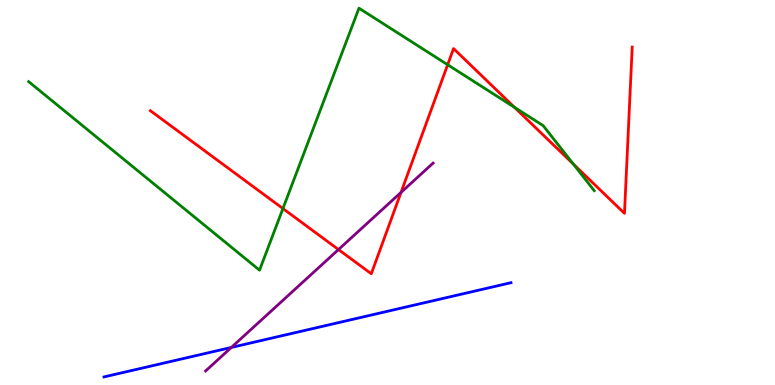[{'lines': ['blue', 'red'], 'intersections': []}, {'lines': ['green', 'red'], 'intersections': [{'x': 3.65, 'y': 4.58}, {'x': 5.78, 'y': 8.32}, {'x': 6.64, 'y': 7.21}, {'x': 7.4, 'y': 5.74}]}, {'lines': ['purple', 'red'], 'intersections': [{'x': 4.37, 'y': 3.52}, {'x': 5.17, 'y': 5.0}]}, {'lines': ['blue', 'green'], 'intersections': []}, {'lines': ['blue', 'purple'], 'intersections': [{'x': 2.99, 'y': 0.976}]}, {'lines': ['green', 'purple'], 'intersections': []}]